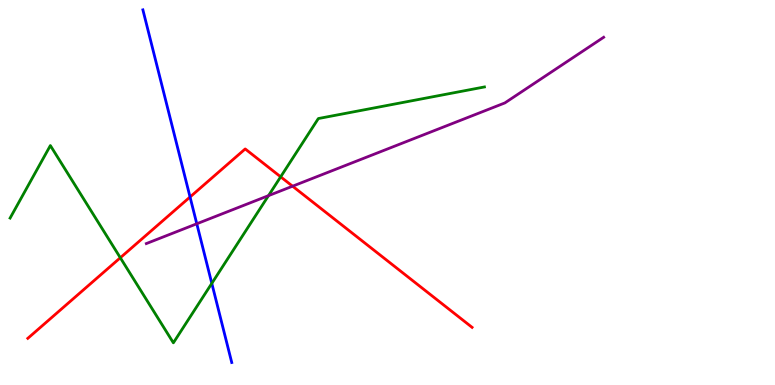[{'lines': ['blue', 'red'], 'intersections': [{'x': 2.45, 'y': 4.88}]}, {'lines': ['green', 'red'], 'intersections': [{'x': 1.55, 'y': 3.31}, {'x': 3.62, 'y': 5.41}]}, {'lines': ['purple', 'red'], 'intersections': [{'x': 3.78, 'y': 5.16}]}, {'lines': ['blue', 'green'], 'intersections': [{'x': 2.73, 'y': 2.64}]}, {'lines': ['blue', 'purple'], 'intersections': [{'x': 2.54, 'y': 4.19}]}, {'lines': ['green', 'purple'], 'intersections': [{'x': 3.46, 'y': 4.92}]}]